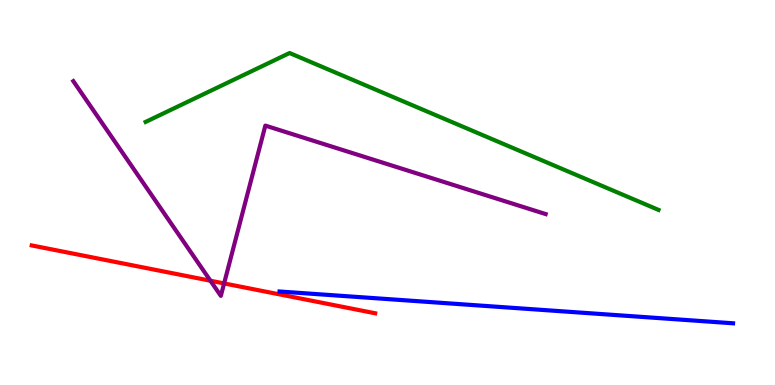[{'lines': ['blue', 'red'], 'intersections': []}, {'lines': ['green', 'red'], 'intersections': []}, {'lines': ['purple', 'red'], 'intersections': [{'x': 2.72, 'y': 2.71}, {'x': 2.89, 'y': 2.64}]}, {'lines': ['blue', 'green'], 'intersections': []}, {'lines': ['blue', 'purple'], 'intersections': []}, {'lines': ['green', 'purple'], 'intersections': []}]